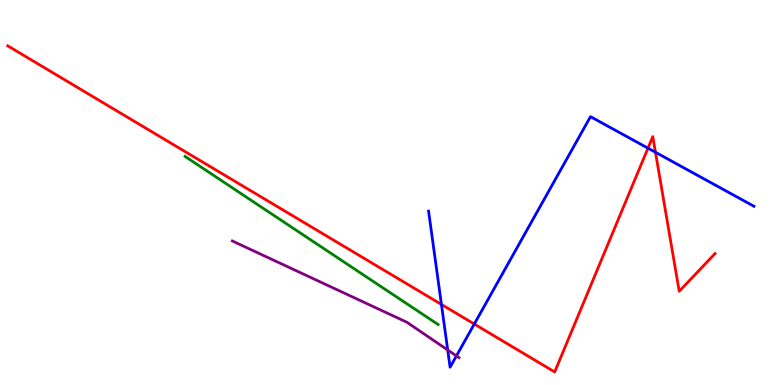[{'lines': ['blue', 'red'], 'intersections': [{'x': 5.7, 'y': 2.09}, {'x': 6.12, 'y': 1.58}, {'x': 8.36, 'y': 6.15}, {'x': 8.46, 'y': 6.04}]}, {'lines': ['green', 'red'], 'intersections': []}, {'lines': ['purple', 'red'], 'intersections': []}, {'lines': ['blue', 'green'], 'intersections': []}, {'lines': ['blue', 'purple'], 'intersections': [{'x': 5.78, 'y': 0.909}, {'x': 5.89, 'y': 0.755}]}, {'lines': ['green', 'purple'], 'intersections': []}]